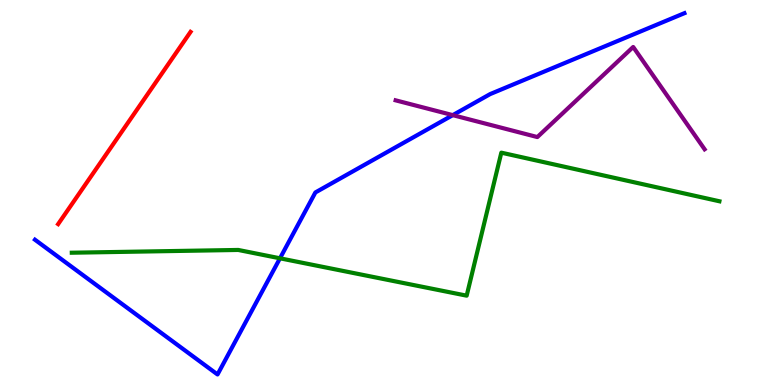[{'lines': ['blue', 'red'], 'intersections': []}, {'lines': ['green', 'red'], 'intersections': []}, {'lines': ['purple', 'red'], 'intersections': []}, {'lines': ['blue', 'green'], 'intersections': [{'x': 3.61, 'y': 3.29}]}, {'lines': ['blue', 'purple'], 'intersections': [{'x': 5.84, 'y': 7.01}]}, {'lines': ['green', 'purple'], 'intersections': []}]